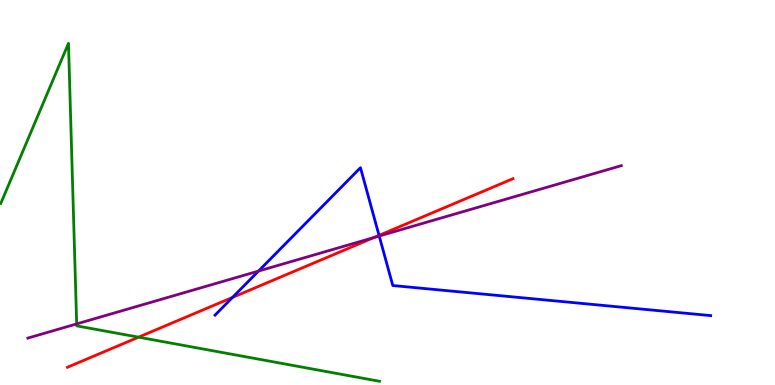[{'lines': ['blue', 'red'], 'intersections': [{'x': 3.0, 'y': 2.28}, {'x': 4.89, 'y': 3.89}]}, {'lines': ['green', 'red'], 'intersections': [{'x': 1.79, 'y': 1.24}]}, {'lines': ['purple', 'red'], 'intersections': [{'x': 4.83, 'y': 3.83}]}, {'lines': ['blue', 'green'], 'intersections': []}, {'lines': ['blue', 'purple'], 'intersections': [{'x': 3.34, 'y': 2.96}, {'x': 4.89, 'y': 3.87}]}, {'lines': ['green', 'purple'], 'intersections': [{'x': 0.989, 'y': 1.59}]}]